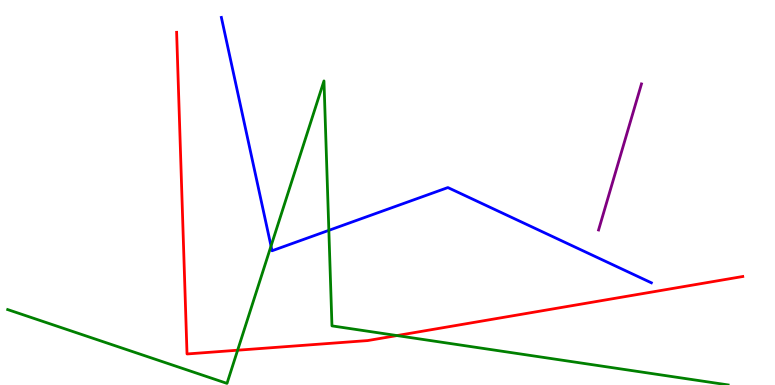[{'lines': ['blue', 'red'], 'intersections': []}, {'lines': ['green', 'red'], 'intersections': [{'x': 3.07, 'y': 0.904}, {'x': 5.12, 'y': 1.28}]}, {'lines': ['purple', 'red'], 'intersections': []}, {'lines': ['blue', 'green'], 'intersections': [{'x': 3.5, 'y': 3.61}, {'x': 4.24, 'y': 4.02}]}, {'lines': ['blue', 'purple'], 'intersections': []}, {'lines': ['green', 'purple'], 'intersections': []}]